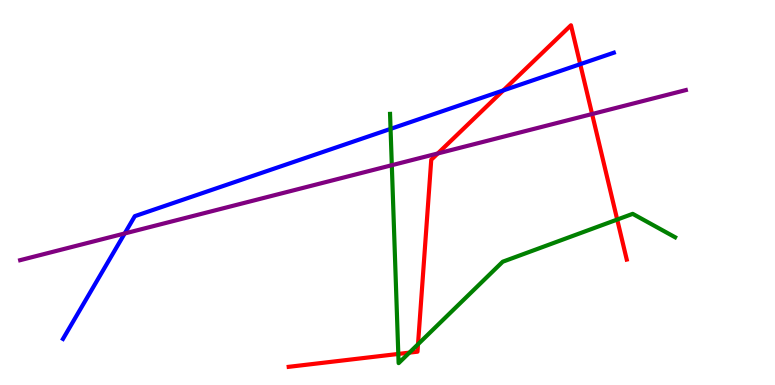[{'lines': ['blue', 'red'], 'intersections': [{'x': 6.49, 'y': 7.65}, {'x': 7.49, 'y': 8.33}]}, {'lines': ['green', 'red'], 'intersections': [{'x': 5.14, 'y': 0.807}, {'x': 5.28, 'y': 0.841}, {'x': 5.39, 'y': 1.06}, {'x': 7.96, 'y': 4.3}]}, {'lines': ['purple', 'red'], 'intersections': [{'x': 5.65, 'y': 6.01}, {'x': 7.64, 'y': 7.04}]}, {'lines': ['blue', 'green'], 'intersections': [{'x': 5.04, 'y': 6.65}]}, {'lines': ['blue', 'purple'], 'intersections': [{'x': 1.61, 'y': 3.94}]}, {'lines': ['green', 'purple'], 'intersections': [{'x': 5.06, 'y': 5.71}]}]